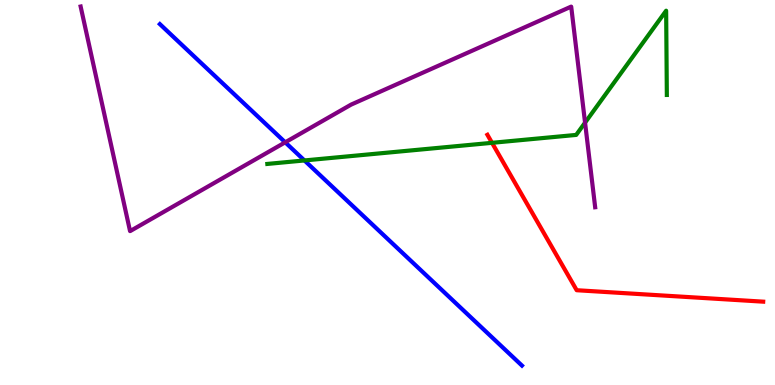[{'lines': ['blue', 'red'], 'intersections': []}, {'lines': ['green', 'red'], 'intersections': [{'x': 6.35, 'y': 6.29}]}, {'lines': ['purple', 'red'], 'intersections': []}, {'lines': ['blue', 'green'], 'intersections': [{'x': 3.93, 'y': 5.83}]}, {'lines': ['blue', 'purple'], 'intersections': [{'x': 3.68, 'y': 6.3}]}, {'lines': ['green', 'purple'], 'intersections': [{'x': 7.55, 'y': 6.81}]}]